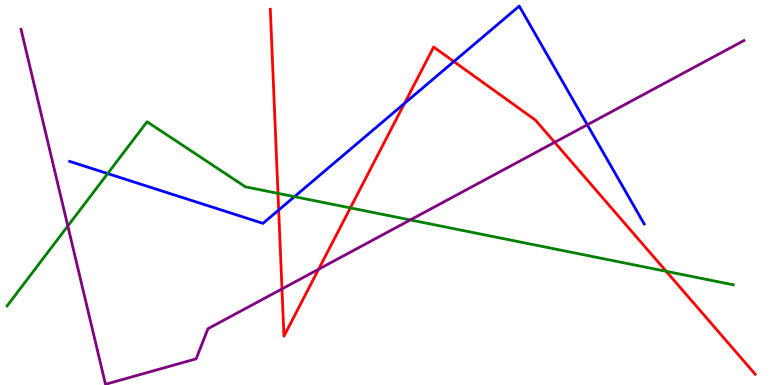[{'lines': ['blue', 'red'], 'intersections': [{'x': 3.6, 'y': 4.54}, {'x': 5.22, 'y': 7.31}, {'x': 5.86, 'y': 8.4}]}, {'lines': ['green', 'red'], 'intersections': [{'x': 3.59, 'y': 4.98}, {'x': 4.52, 'y': 4.6}, {'x': 8.6, 'y': 2.95}]}, {'lines': ['purple', 'red'], 'intersections': [{'x': 3.64, 'y': 2.5}, {'x': 4.11, 'y': 3.01}, {'x': 7.16, 'y': 6.3}]}, {'lines': ['blue', 'green'], 'intersections': [{'x': 1.39, 'y': 5.49}, {'x': 3.8, 'y': 4.89}]}, {'lines': ['blue', 'purple'], 'intersections': [{'x': 7.58, 'y': 6.76}]}, {'lines': ['green', 'purple'], 'intersections': [{'x': 0.875, 'y': 4.13}, {'x': 5.29, 'y': 4.29}]}]